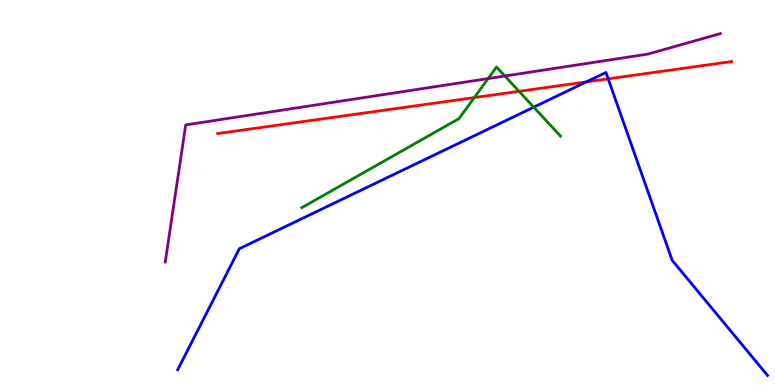[{'lines': ['blue', 'red'], 'intersections': [{'x': 7.57, 'y': 7.87}, {'x': 7.85, 'y': 7.95}]}, {'lines': ['green', 'red'], 'intersections': [{'x': 6.12, 'y': 7.47}, {'x': 6.7, 'y': 7.63}]}, {'lines': ['purple', 'red'], 'intersections': []}, {'lines': ['blue', 'green'], 'intersections': [{'x': 6.89, 'y': 7.22}]}, {'lines': ['blue', 'purple'], 'intersections': []}, {'lines': ['green', 'purple'], 'intersections': [{'x': 6.3, 'y': 7.96}, {'x': 6.51, 'y': 8.03}]}]